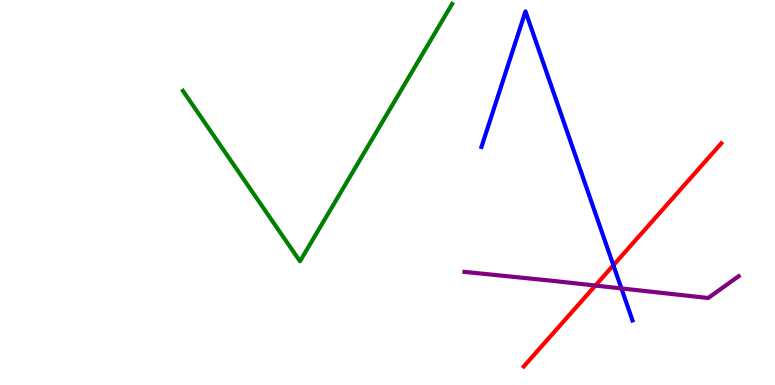[{'lines': ['blue', 'red'], 'intersections': [{'x': 7.91, 'y': 3.11}]}, {'lines': ['green', 'red'], 'intersections': []}, {'lines': ['purple', 'red'], 'intersections': [{'x': 7.68, 'y': 2.58}]}, {'lines': ['blue', 'green'], 'intersections': []}, {'lines': ['blue', 'purple'], 'intersections': [{'x': 8.02, 'y': 2.51}]}, {'lines': ['green', 'purple'], 'intersections': []}]